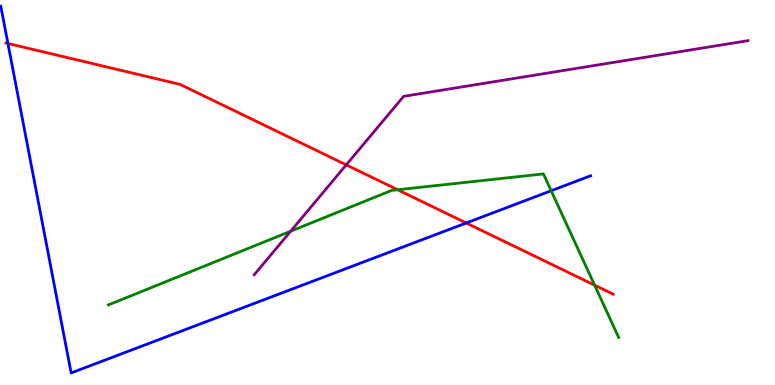[{'lines': ['blue', 'red'], 'intersections': [{'x': 0.102, 'y': 8.87}, {'x': 6.02, 'y': 4.21}]}, {'lines': ['green', 'red'], 'intersections': [{'x': 5.13, 'y': 5.07}, {'x': 7.67, 'y': 2.59}]}, {'lines': ['purple', 'red'], 'intersections': [{'x': 4.47, 'y': 5.72}]}, {'lines': ['blue', 'green'], 'intersections': [{'x': 7.11, 'y': 5.05}]}, {'lines': ['blue', 'purple'], 'intersections': []}, {'lines': ['green', 'purple'], 'intersections': [{'x': 3.75, 'y': 3.99}]}]